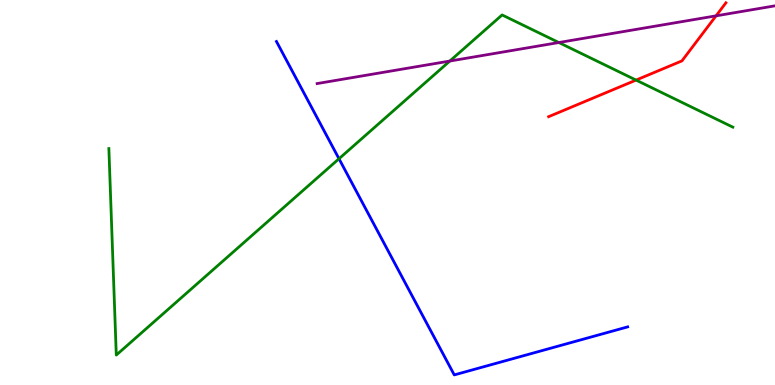[{'lines': ['blue', 'red'], 'intersections': []}, {'lines': ['green', 'red'], 'intersections': [{'x': 8.21, 'y': 7.92}]}, {'lines': ['purple', 'red'], 'intersections': [{'x': 9.24, 'y': 9.59}]}, {'lines': ['blue', 'green'], 'intersections': [{'x': 4.37, 'y': 5.88}]}, {'lines': ['blue', 'purple'], 'intersections': []}, {'lines': ['green', 'purple'], 'intersections': [{'x': 5.8, 'y': 8.41}, {'x': 7.21, 'y': 8.9}]}]